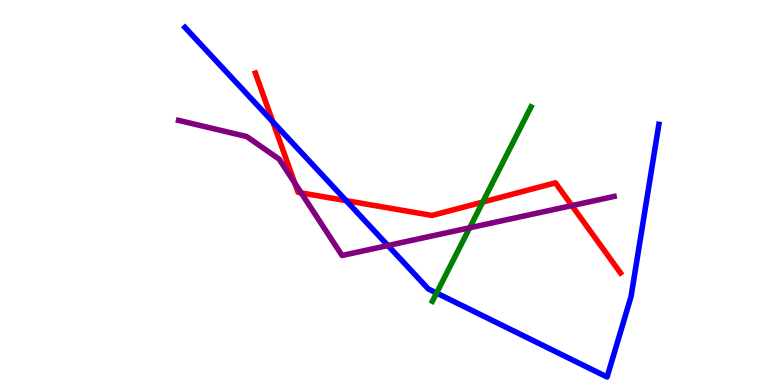[{'lines': ['blue', 'red'], 'intersections': [{'x': 3.52, 'y': 6.84}, {'x': 4.47, 'y': 4.79}]}, {'lines': ['green', 'red'], 'intersections': [{'x': 6.23, 'y': 4.75}]}, {'lines': ['purple', 'red'], 'intersections': [{'x': 3.8, 'y': 5.25}, {'x': 3.89, 'y': 4.99}, {'x': 7.38, 'y': 4.66}]}, {'lines': ['blue', 'green'], 'intersections': [{'x': 5.63, 'y': 2.39}]}, {'lines': ['blue', 'purple'], 'intersections': [{'x': 5.01, 'y': 3.62}]}, {'lines': ['green', 'purple'], 'intersections': [{'x': 6.06, 'y': 4.08}]}]